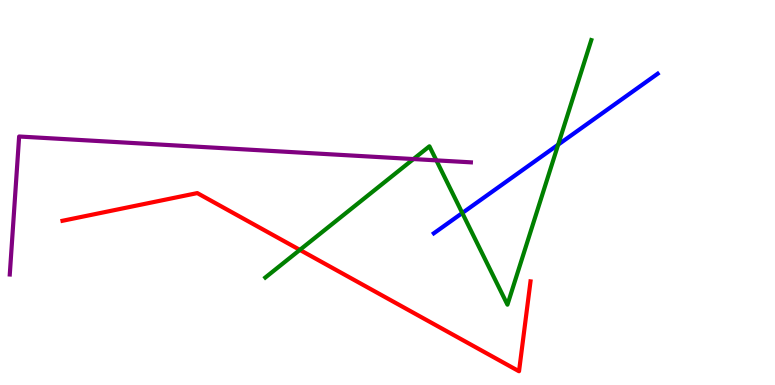[{'lines': ['blue', 'red'], 'intersections': []}, {'lines': ['green', 'red'], 'intersections': [{'x': 3.87, 'y': 3.51}]}, {'lines': ['purple', 'red'], 'intersections': []}, {'lines': ['blue', 'green'], 'intersections': [{'x': 5.96, 'y': 4.47}, {'x': 7.2, 'y': 6.24}]}, {'lines': ['blue', 'purple'], 'intersections': []}, {'lines': ['green', 'purple'], 'intersections': [{'x': 5.33, 'y': 5.87}, {'x': 5.63, 'y': 5.83}]}]